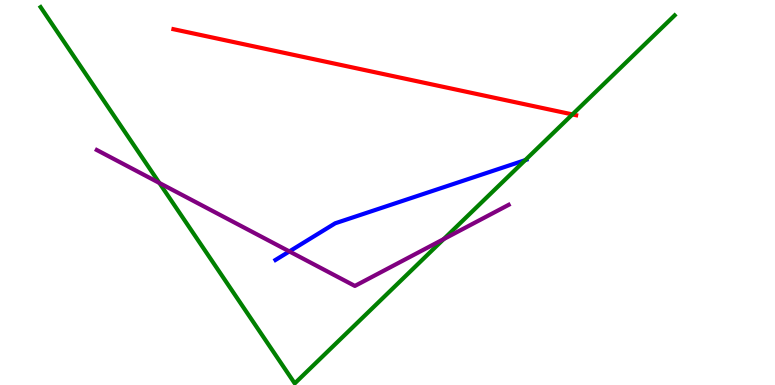[{'lines': ['blue', 'red'], 'intersections': []}, {'lines': ['green', 'red'], 'intersections': [{'x': 7.39, 'y': 7.03}]}, {'lines': ['purple', 'red'], 'intersections': []}, {'lines': ['blue', 'green'], 'intersections': [{'x': 6.78, 'y': 5.84}]}, {'lines': ['blue', 'purple'], 'intersections': [{'x': 3.73, 'y': 3.47}]}, {'lines': ['green', 'purple'], 'intersections': [{'x': 2.06, 'y': 5.25}, {'x': 5.73, 'y': 3.79}]}]